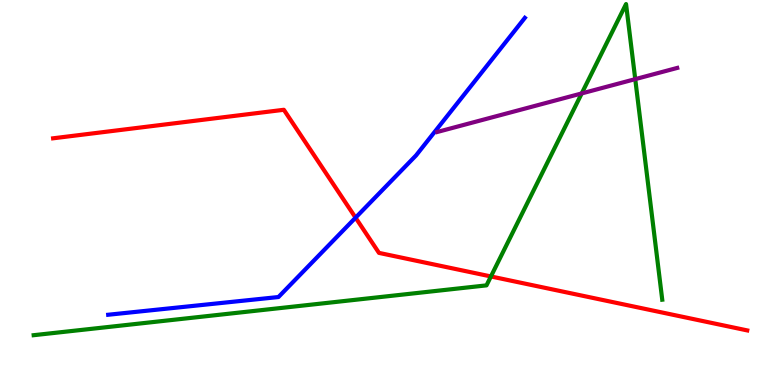[{'lines': ['blue', 'red'], 'intersections': [{'x': 4.59, 'y': 4.35}]}, {'lines': ['green', 'red'], 'intersections': [{'x': 6.33, 'y': 2.82}]}, {'lines': ['purple', 'red'], 'intersections': []}, {'lines': ['blue', 'green'], 'intersections': []}, {'lines': ['blue', 'purple'], 'intersections': []}, {'lines': ['green', 'purple'], 'intersections': [{'x': 7.51, 'y': 7.57}, {'x': 8.2, 'y': 7.94}]}]